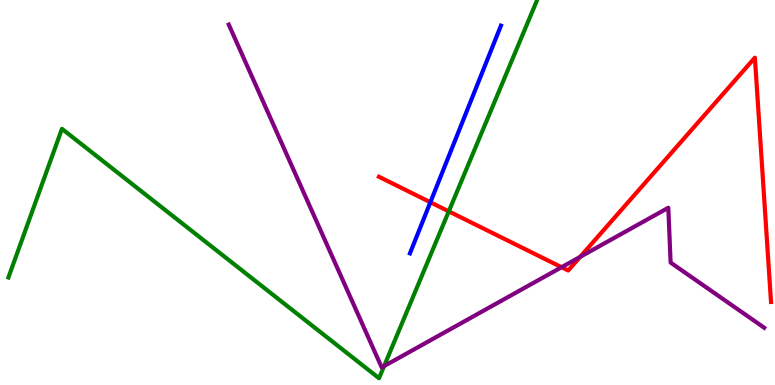[{'lines': ['blue', 'red'], 'intersections': [{'x': 5.55, 'y': 4.75}]}, {'lines': ['green', 'red'], 'intersections': [{'x': 5.79, 'y': 4.51}]}, {'lines': ['purple', 'red'], 'intersections': [{'x': 7.25, 'y': 3.06}, {'x': 7.49, 'y': 3.33}]}, {'lines': ['blue', 'green'], 'intersections': []}, {'lines': ['blue', 'purple'], 'intersections': []}, {'lines': ['green', 'purple'], 'intersections': [{'x': 4.96, 'y': 0.491}]}]